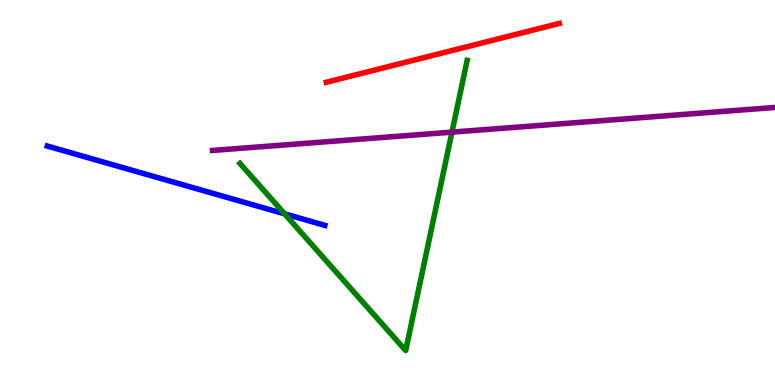[{'lines': ['blue', 'red'], 'intersections': []}, {'lines': ['green', 'red'], 'intersections': []}, {'lines': ['purple', 'red'], 'intersections': []}, {'lines': ['blue', 'green'], 'intersections': [{'x': 3.67, 'y': 4.45}]}, {'lines': ['blue', 'purple'], 'intersections': []}, {'lines': ['green', 'purple'], 'intersections': [{'x': 5.83, 'y': 6.57}]}]